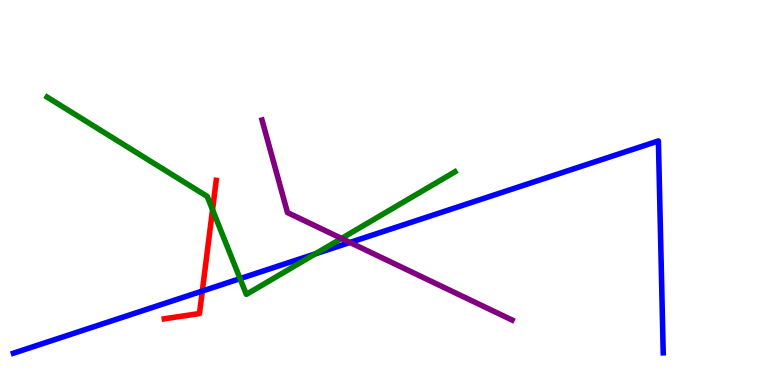[{'lines': ['blue', 'red'], 'intersections': [{'x': 2.61, 'y': 2.44}]}, {'lines': ['green', 'red'], 'intersections': [{'x': 2.74, 'y': 4.55}]}, {'lines': ['purple', 'red'], 'intersections': []}, {'lines': ['blue', 'green'], 'intersections': [{'x': 3.1, 'y': 2.76}, {'x': 4.07, 'y': 3.41}]}, {'lines': ['blue', 'purple'], 'intersections': [{'x': 4.52, 'y': 3.7}]}, {'lines': ['green', 'purple'], 'intersections': [{'x': 4.41, 'y': 3.81}]}]